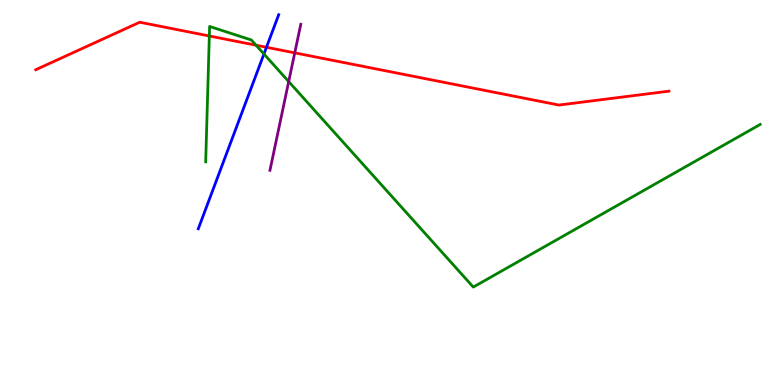[{'lines': ['blue', 'red'], 'intersections': [{'x': 3.44, 'y': 8.77}]}, {'lines': ['green', 'red'], 'intersections': [{'x': 2.7, 'y': 9.07}, {'x': 3.3, 'y': 8.83}]}, {'lines': ['purple', 'red'], 'intersections': [{'x': 3.8, 'y': 8.63}]}, {'lines': ['blue', 'green'], 'intersections': [{'x': 3.41, 'y': 8.6}]}, {'lines': ['blue', 'purple'], 'intersections': []}, {'lines': ['green', 'purple'], 'intersections': [{'x': 3.73, 'y': 7.88}]}]